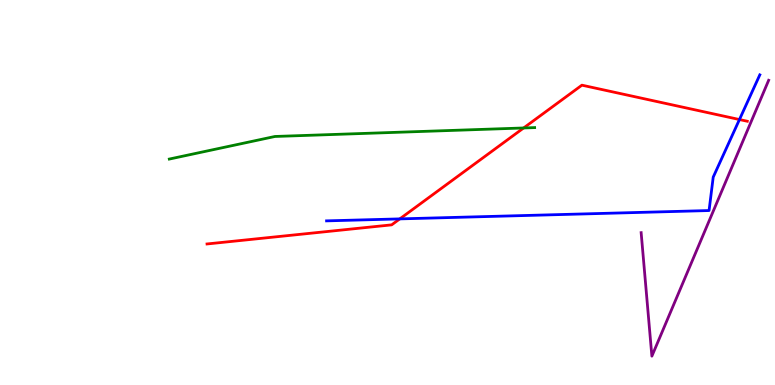[{'lines': ['blue', 'red'], 'intersections': [{'x': 5.16, 'y': 4.31}, {'x': 9.54, 'y': 6.89}]}, {'lines': ['green', 'red'], 'intersections': [{'x': 6.76, 'y': 6.68}]}, {'lines': ['purple', 'red'], 'intersections': []}, {'lines': ['blue', 'green'], 'intersections': []}, {'lines': ['blue', 'purple'], 'intersections': []}, {'lines': ['green', 'purple'], 'intersections': []}]